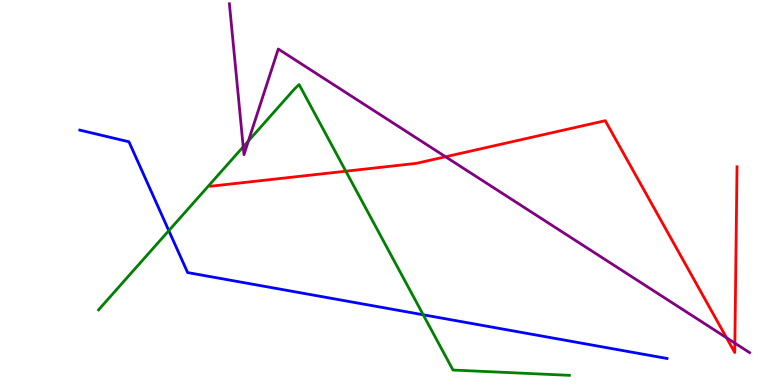[{'lines': ['blue', 'red'], 'intersections': []}, {'lines': ['green', 'red'], 'intersections': [{'x': 4.46, 'y': 5.55}]}, {'lines': ['purple', 'red'], 'intersections': [{'x': 5.75, 'y': 5.93}, {'x': 9.37, 'y': 1.23}, {'x': 9.48, 'y': 1.09}]}, {'lines': ['blue', 'green'], 'intersections': [{'x': 2.18, 'y': 4.01}, {'x': 5.46, 'y': 1.82}]}, {'lines': ['blue', 'purple'], 'intersections': []}, {'lines': ['green', 'purple'], 'intersections': [{'x': 3.14, 'y': 6.19}, {'x': 3.21, 'y': 6.34}]}]